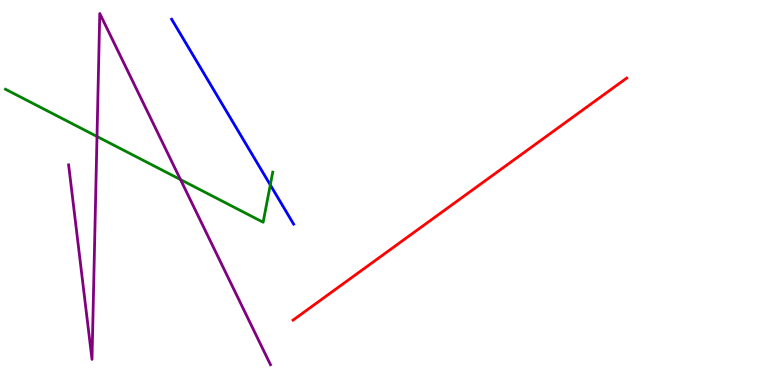[{'lines': ['blue', 'red'], 'intersections': []}, {'lines': ['green', 'red'], 'intersections': []}, {'lines': ['purple', 'red'], 'intersections': []}, {'lines': ['blue', 'green'], 'intersections': [{'x': 3.49, 'y': 5.2}]}, {'lines': ['blue', 'purple'], 'intersections': []}, {'lines': ['green', 'purple'], 'intersections': [{'x': 1.25, 'y': 6.45}, {'x': 2.33, 'y': 5.34}]}]